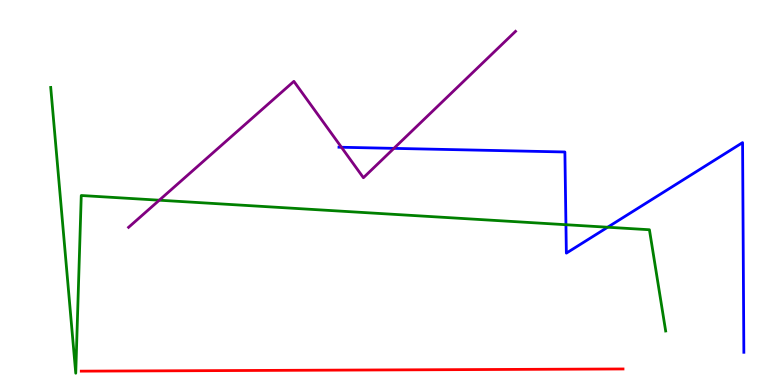[{'lines': ['blue', 'red'], 'intersections': []}, {'lines': ['green', 'red'], 'intersections': []}, {'lines': ['purple', 'red'], 'intersections': []}, {'lines': ['blue', 'green'], 'intersections': [{'x': 7.3, 'y': 4.16}, {'x': 7.84, 'y': 4.1}]}, {'lines': ['blue', 'purple'], 'intersections': [{'x': 4.41, 'y': 6.18}, {'x': 5.08, 'y': 6.15}]}, {'lines': ['green', 'purple'], 'intersections': [{'x': 2.06, 'y': 4.8}]}]